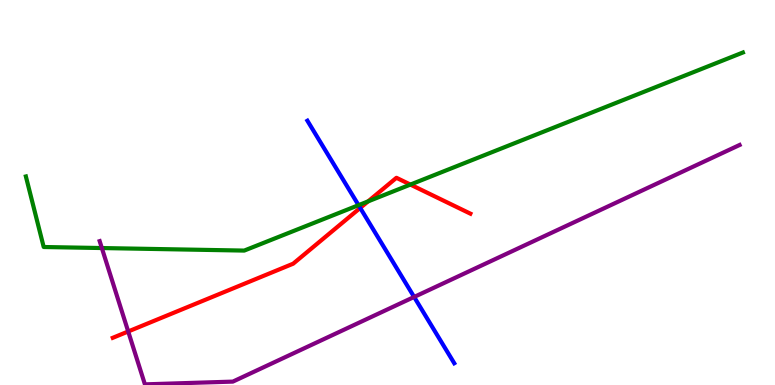[{'lines': ['blue', 'red'], 'intersections': [{'x': 4.65, 'y': 4.6}]}, {'lines': ['green', 'red'], 'intersections': [{'x': 4.75, 'y': 4.77}, {'x': 5.3, 'y': 5.21}]}, {'lines': ['purple', 'red'], 'intersections': [{'x': 1.65, 'y': 1.39}]}, {'lines': ['blue', 'green'], 'intersections': [{'x': 4.63, 'y': 4.67}]}, {'lines': ['blue', 'purple'], 'intersections': [{'x': 5.34, 'y': 2.29}]}, {'lines': ['green', 'purple'], 'intersections': [{'x': 1.31, 'y': 3.56}]}]